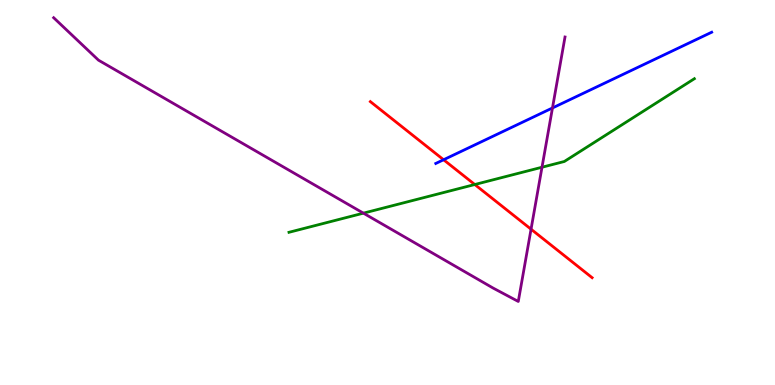[{'lines': ['blue', 'red'], 'intersections': [{'x': 5.72, 'y': 5.85}]}, {'lines': ['green', 'red'], 'intersections': [{'x': 6.13, 'y': 5.21}]}, {'lines': ['purple', 'red'], 'intersections': [{'x': 6.85, 'y': 4.05}]}, {'lines': ['blue', 'green'], 'intersections': []}, {'lines': ['blue', 'purple'], 'intersections': [{'x': 7.13, 'y': 7.2}]}, {'lines': ['green', 'purple'], 'intersections': [{'x': 4.69, 'y': 4.46}, {'x': 6.99, 'y': 5.66}]}]